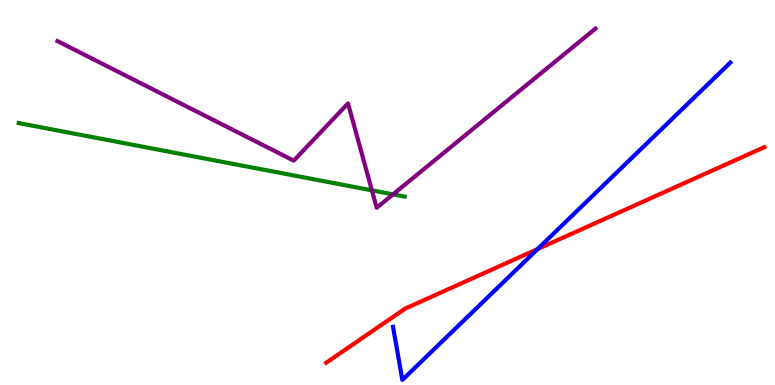[{'lines': ['blue', 'red'], 'intersections': [{'x': 6.94, 'y': 3.53}]}, {'lines': ['green', 'red'], 'intersections': []}, {'lines': ['purple', 'red'], 'intersections': []}, {'lines': ['blue', 'green'], 'intersections': []}, {'lines': ['blue', 'purple'], 'intersections': []}, {'lines': ['green', 'purple'], 'intersections': [{'x': 4.8, 'y': 5.06}, {'x': 5.07, 'y': 4.95}]}]